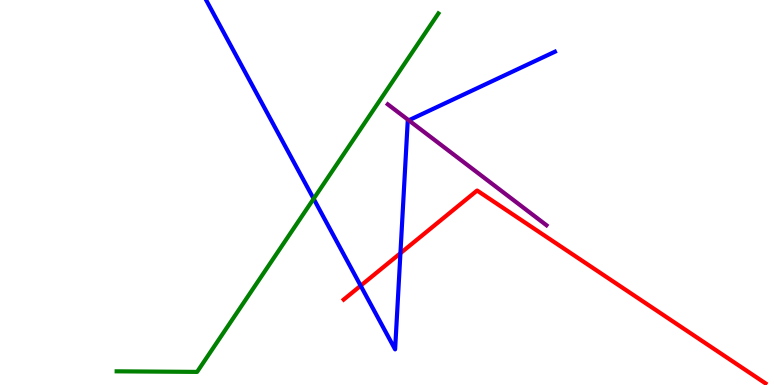[{'lines': ['blue', 'red'], 'intersections': [{'x': 4.65, 'y': 2.58}, {'x': 5.17, 'y': 3.42}]}, {'lines': ['green', 'red'], 'intersections': []}, {'lines': ['purple', 'red'], 'intersections': []}, {'lines': ['blue', 'green'], 'intersections': [{'x': 4.05, 'y': 4.84}]}, {'lines': ['blue', 'purple'], 'intersections': [{'x': 5.27, 'y': 6.87}]}, {'lines': ['green', 'purple'], 'intersections': []}]